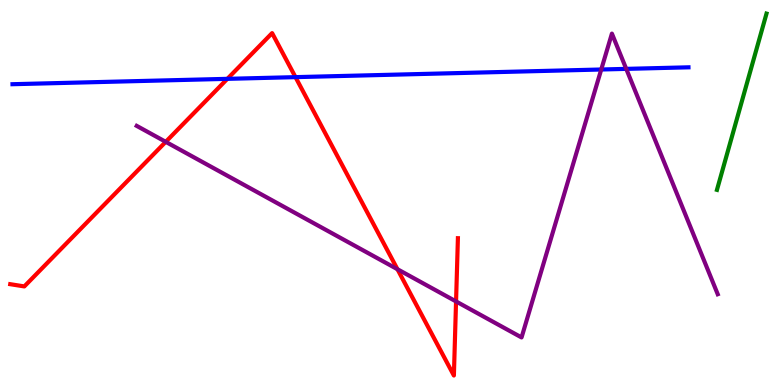[{'lines': ['blue', 'red'], 'intersections': [{'x': 2.93, 'y': 7.95}, {'x': 3.81, 'y': 8.0}]}, {'lines': ['green', 'red'], 'intersections': []}, {'lines': ['purple', 'red'], 'intersections': [{'x': 2.14, 'y': 6.32}, {'x': 5.13, 'y': 3.01}, {'x': 5.88, 'y': 2.17}]}, {'lines': ['blue', 'green'], 'intersections': []}, {'lines': ['blue', 'purple'], 'intersections': [{'x': 7.76, 'y': 8.19}, {'x': 8.08, 'y': 8.21}]}, {'lines': ['green', 'purple'], 'intersections': []}]